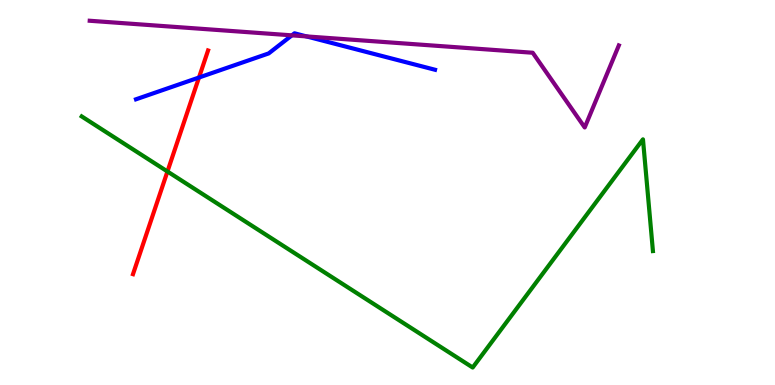[{'lines': ['blue', 'red'], 'intersections': [{'x': 2.57, 'y': 7.99}]}, {'lines': ['green', 'red'], 'intersections': [{'x': 2.16, 'y': 5.55}]}, {'lines': ['purple', 'red'], 'intersections': []}, {'lines': ['blue', 'green'], 'intersections': []}, {'lines': ['blue', 'purple'], 'intersections': [{'x': 3.77, 'y': 9.08}, {'x': 3.95, 'y': 9.05}]}, {'lines': ['green', 'purple'], 'intersections': []}]